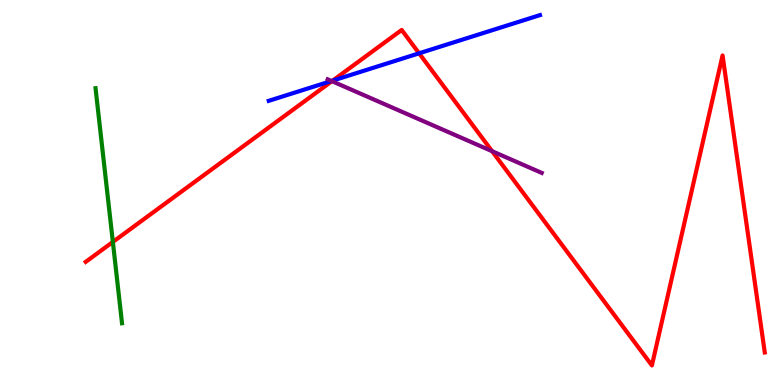[{'lines': ['blue', 'red'], 'intersections': [{'x': 4.29, 'y': 7.91}, {'x': 5.41, 'y': 8.62}]}, {'lines': ['green', 'red'], 'intersections': [{'x': 1.46, 'y': 3.72}]}, {'lines': ['purple', 'red'], 'intersections': [{'x': 4.28, 'y': 7.89}, {'x': 6.35, 'y': 6.07}]}, {'lines': ['blue', 'green'], 'intersections': []}, {'lines': ['blue', 'purple'], 'intersections': [{'x': 4.28, 'y': 7.9}]}, {'lines': ['green', 'purple'], 'intersections': []}]